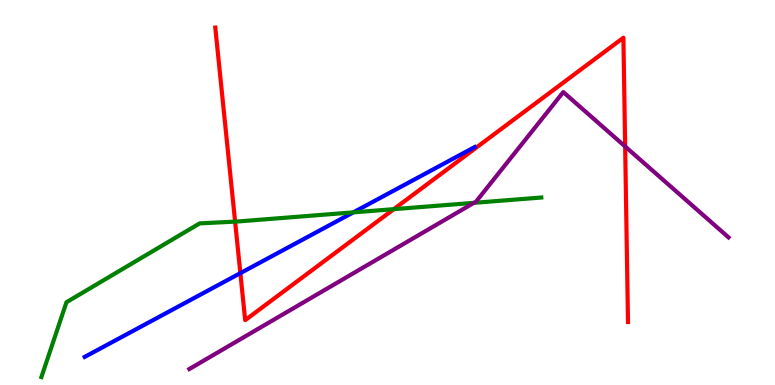[{'lines': ['blue', 'red'], 'intersections': [{'x': 3.1, 'y': 2.91}]}, {'lines': ['green', 'red'], 'intersections': [{'x': 3.03, 'y': 4.24}, {'x': 5.08, 'y': 4.57}]}, {'lines': ['purple', 'red'], 'intersections': [{'x': 8.07, 'y': 6.2}]}, {'lines': ['blue', 'green'], 'intersections': [{'x': 4.56, 'y': 4.48}]}, {'lines': ['blue', 'purple'], 'intersections': []}, {'lines': ['green', 'purple'], 'intersections': [{'x': 6.12, 'y': 4.73}]}]